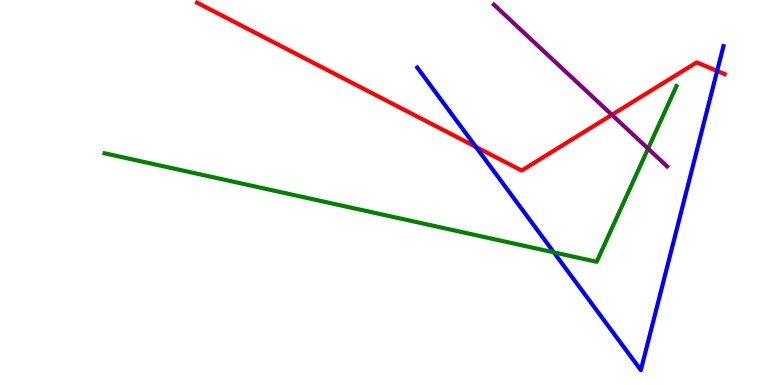[{'lines': ['blue', 'red'], 'intersections': [{'x': 6.14, 'y': 6.18}, {'x': 9.25, 'y': 8.16}]}, {'lines': ['green', 'red'], 'intersections': []}, {'lines': ['purple', 'red'], 'intersections': [{'x': 7.9, 'y': 7.02}]}, {'lines': ['blue', 'green'], 'intersections': [{'x': 7.15, 'y': 3.45}]}, {'lines': ['blue', 'purple'], 'intersections': []}, {'lines': ['green', 'purple'], 'intersections': [{'x': 8.36, 'y': 6.14}]}]